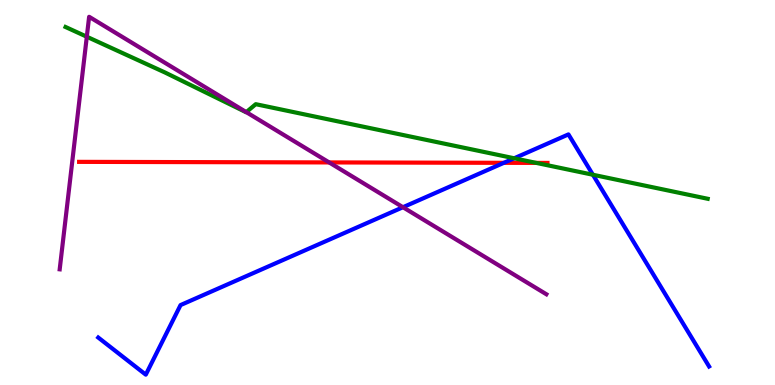[{'lines': ['blue', 'red'], 'intersections': [{'x': 6.5, 'y': 5.77}]}, {'lines': ['green', 'red'], 'intersections': [{'x': 6.92, 'y': 5.77}]}, {'lines': ['purple', 'red'], 'intersections': [{'x': 4.25, 'y': 5.78}]}, {'lines': ['blue', 'green'], 'intersections': [{'x': 6.63, 'y': 5.89}, {'x': 7.65, 'y': 5.46}]}, {'lines': ['blue', 'purple'], 'intersections': [{'x': 5.2, 'y': 4.62}]}, {'lines': ['green', 'purple'], 'intersections': [{'x': 1.12, 'y': 9.05}, {'x': 3.18, 'y': 7.09}]}]